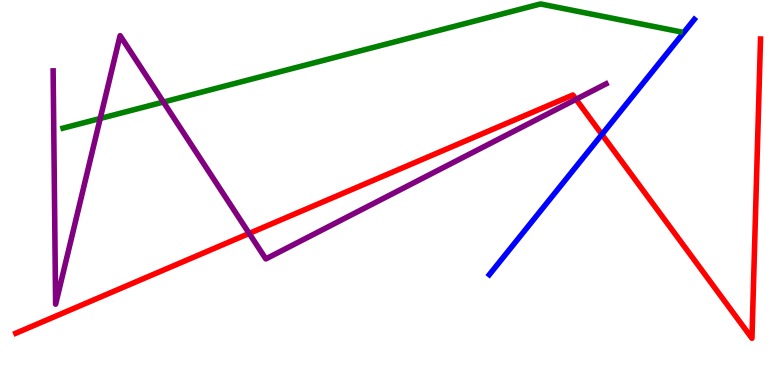[{'lines': ['blue', 'red'], 'intersections': [{'x': 7.77, 'y': 6.51}]}, {'lines': ['green', 'red'], 'intersections': []}, {'lines': ['purple', 'red'], 'intersections': [{'x': 3.22, 'y': 3.94}, {'x': 7.43, 'y': 7.42}]}, {'lines': ['blue', 'green'], 'intersections': []}, {'lines': ['blue', 'purple'], 'intersections': []}, {'lines': ['green', 'purple'], 'intersections': [{'x': 1.29, 'y': 6.92}, {'x': 2.11, 'y': 7.35}]}]